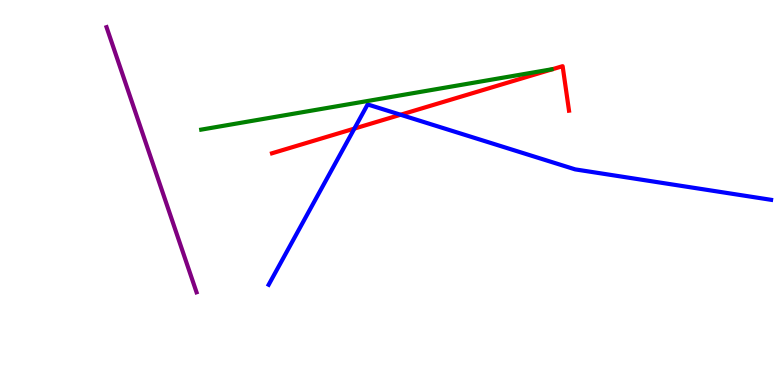[{'lines': ['blue', 'red'], 'intersections': [{'x': 4.57, 'y': 6.66}, {'x': 5.17, 'y': 7.02}]}, {'lines': ['green', 'red'], 'intersections': []}, {'lines': ['purple', 'red'], 'intersections': []}, {'lines': ['blue', 'green'], 'intersections': []}, {'lines': ['blue', 'purple'], 'intersections': []}, {'lines': ['green', 'purple'], 'intersections': []}]